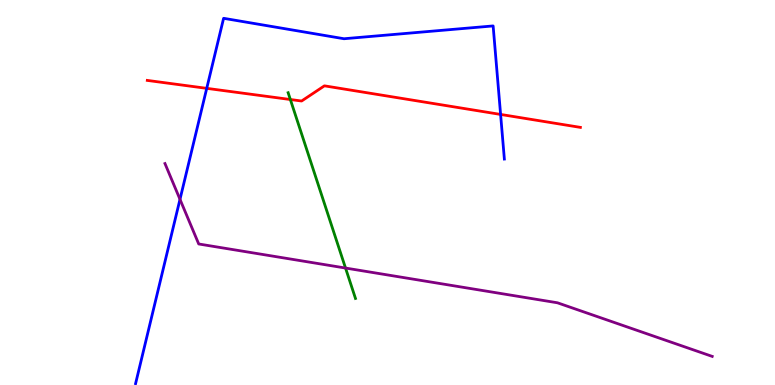[{'lines': ['blue', 'red'], 'intersections': [{'x': 2.67, 'y': 7.71}, {'x': 6.46, 'y': 7.03}]}, {'lines': ['green', 'red'], 'intersections': [{'x': 3.75, 'y': 7.42}]}, {'lines': ['purple', 'red'], 'intersections': []}, {'lines': ['blue', 'green'], 'intersections': []}, {'lines': ['blue', 'purple'], 'intersections': [{'x': 2.32, 'y': 4.82}]}, {'lines': ['green', 'purple'], 'intersections': [{'x': 4.46, 'y': 3.04}]}]